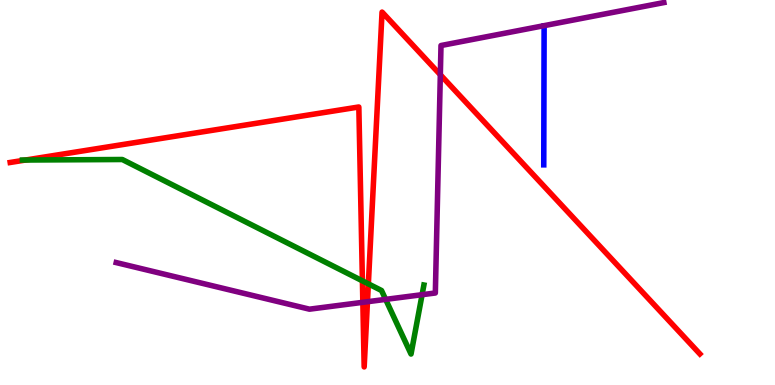[{'lines': ['blue', 'red'], 'intersections': []}, {'lines': ['green', 'red'], 'intersections': [{'x': 0.33, 'y': 5.84}, {'x': 4.68, 'y': 2.71}, {'x': 4.75, 'y': 2.63}]}, {'lines': ['purple', 'red'], 'intersections': [{'x': 4.68, 'y': 2.15}, {'x': 4.74, 'y': 2.16}, {'x': 5.68, 'y': 8.06}]}, {'lines': ['blue', 'green'], 'intersections': []}, {'lines': ['blue', 'purple'], 'intersections': []}, {'lines': ['green', 'purple'], 'intersections': [{'x': 4.98, 'y': 2.22}, {'x': 5.45, 'y': 2.35}]}]